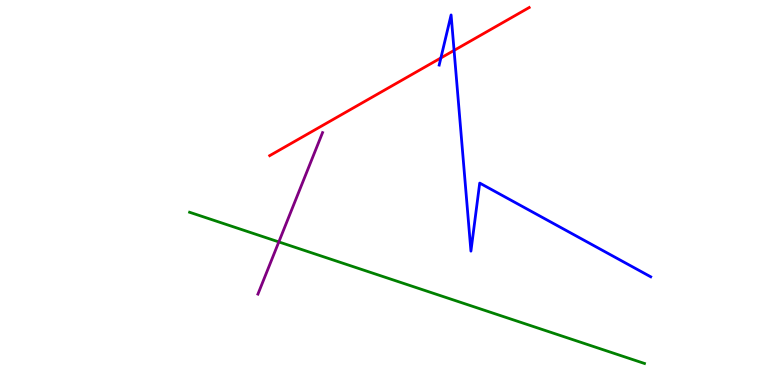[{'lines': ['blue', 'red'], 'intersections': [{'x': 5.69, 'y': 8.5}, {'x': 5.86, 'y': 8.69}]}, {'lines': ['green', 'red'], 'intersections': []}, {'lines': ['purple', 'red'], 'intersections': []}, {'lines': ['blue', 'green'], 'intersections': []}, {'lines': ['blue', 'purple'], 'intersections': []}, {'lines': ['green', 'purple'], 'intersections': [{'x': 3.6, 'y': 3.72}]}]